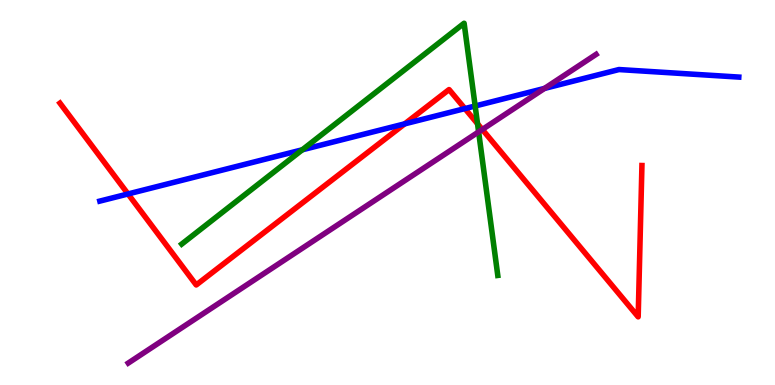[{'lines': ['blue', 'red'], 'intersections': [{'x': 1.65, 'y': 4.96}, {'x': 5.22, 'y': 6.78}, {'x': 6.0, 'y': 7.18}]}, {'lines': ['green', 'red'], 'intersections': [{'x': 6.16, 'y': 6.79}]}, {'lines': ['purple', 'red'], 'intersections': [{'x': 6.22, 'y': 6.64}]}, {'lines': ['blue', 'green'], 'intersections': [{'x': 3.9, 'y': 6.11}, {'x': 6.13, 'y': 7.25}]}, {'lines': ['blue', 'purple'], 'intersections': [{'x': 7.03, 'y': 7.7}]}, {'lines': ['green', 'purple'], 'intersections': [{'x': 6.18, 'y': 6.57}]}]